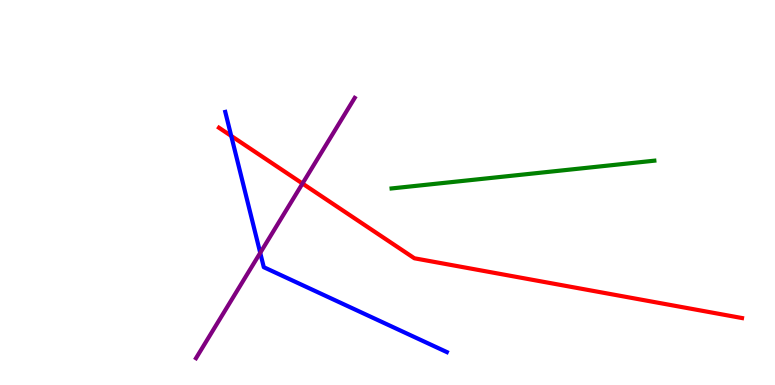[{'lines': ['blue', 'red'], 'intersections': [{'x': 2.98, 'y': 6.47}]}, {'lines': ['green', 'red'], 'intersections': []}, {'lines': ['purple', 'red'], 'intersections': [{'x': 3.9, 'y': 5.23}]}, {'lines': ['blue', 'green'], 'intersections': []}, {'lines': ['blue', 'purple'], 'intersections': [{'x': 3.36, 'y': 3.43}]}, {'lines': ['green', 'purple'], 'intersections': []}]